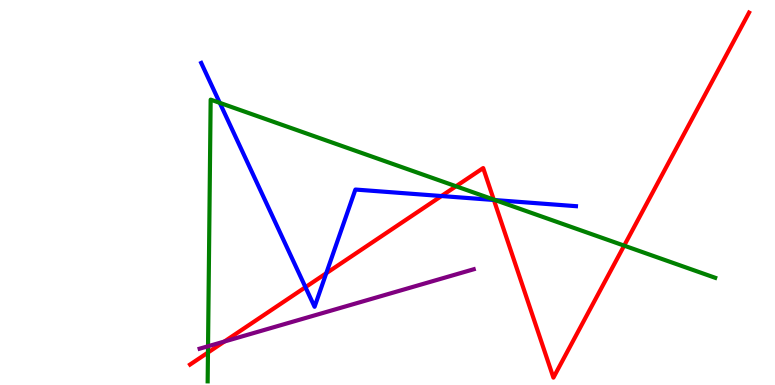[{'lines': ['blue', 'red'], 'intersections': [{'x': 3.94, 'y': 2.54}, {'x': 4.21, 'y': 2.9}, {'x': 5.7, 'y': 4.91}, {'x': 6.37, 'y': 4.81}]}, {'lines': ['green', 'red'], 'intersections': [{'x': 2.68, 'y': 0.843}, {'x': 5.88, 'y': 5.16}, {'x': 6.37, 'y': 4.82}, {'x': 8.05, 'y': 3.62}]}, {'lines': ['purple', 'red'], 'intersections': [{'x': 2.9, 'y': 1.13}]}, {'lines': ['blue', 'green'], 'intersections': [{'x': 2.84, 'y': 7.33}, {'x': 6.39, 'y': 4.8}]}, {'lines': ['blue', 'purple'], 'intersections': []}, {'lines': ['green', 'purple'], 'intersections': [{'x': 2.68, 'y': 1.01}]}]